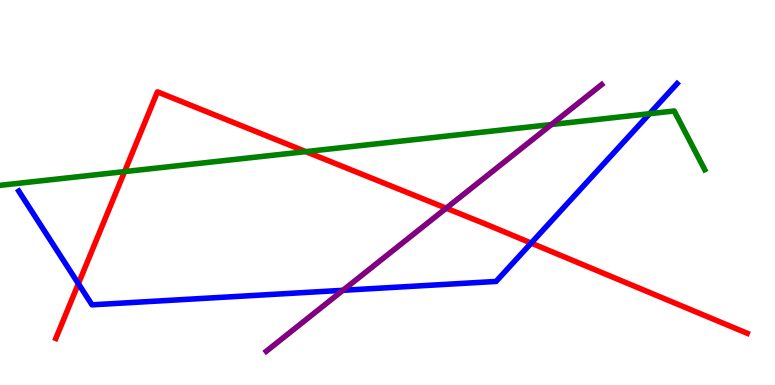[{'lines': ['blue', 'red'], 'intersections': [{'x': 1.01, 'y': 2.63}, {'x': 6.85, 'y': 3.69}]}, {'lines': ['green', 'red'], 'intersections': [{'x': 1.61, 'y': 5.54}, {'x': 3.95, 'y': 6.06}]}, {'lines': ['purple', 'red'], 'intersections': [{'x': 5.76, 'y': 4.59}]}, {'lines': ['blue', 'green'], 'intersections': [{'x': 8.38, 'y': 7.05}]}, {'lines': ['blue', 'purple'], 'intersections': [{'x': 4.43, 'y': 2.46}]}, {'lines': ['green', 'purple'], 'intersections': [{'x': 7.12, 'y': 6.77}]}]